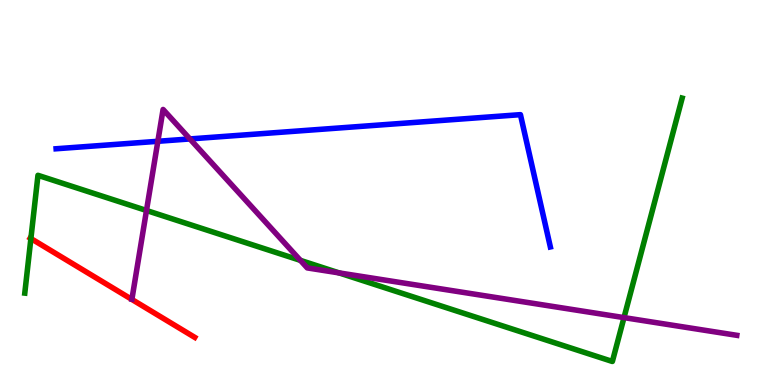[{'lines': ['blue', 'red'], 'intersections': []}, {'lines': ['green', 'red'], 'intersections': [{'x': 0.399, 'y': 3.8}]}, {'lines': ['purple', 'red'], 'intersections': []}, {'lines': ['blue', 'green'], 'intersections': []}, {'lines': ['blue', 'purple'], 'intersections': [{'x': 2.04, 'y': 6.33}, {'x': 2.45, 'y': 6.39}]}, {'lines': ['green', 'purple'], 'intersections': [{'x': 1.89, 'y': 4.53}, {'x': 3.88, 'y': 3.24}, {'x': 4.37, 'y': 2.91}, {'x': 8.05, 'y': 1.75}]}]